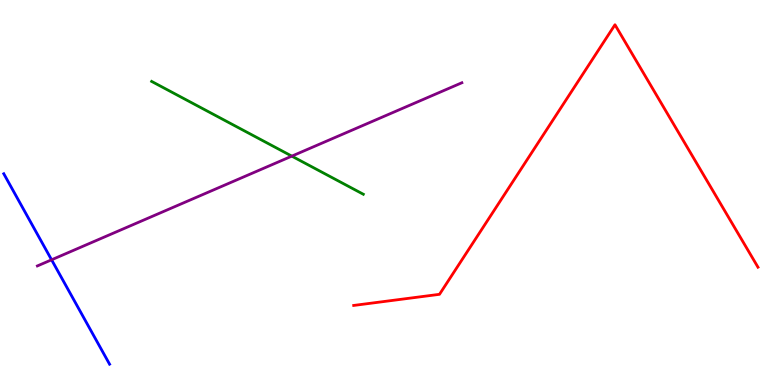[{'lines': ['blue', 'red'], 'intersections': []}, {'lines': ['green', 'red'], 'intersections': []}, {'lines': ['purple', 'red'], 'intersections': []}, {'lines': ['blue', 'green'], 'intersections': []}, {'lines': ['blue', 'purple'], 'intersections': [{'x': 0.666, 'y': 3.25}]}, {'lines': ['green', 'purple'], 'intersections': [{'x': 3.77, 'y': 5.94}]}]